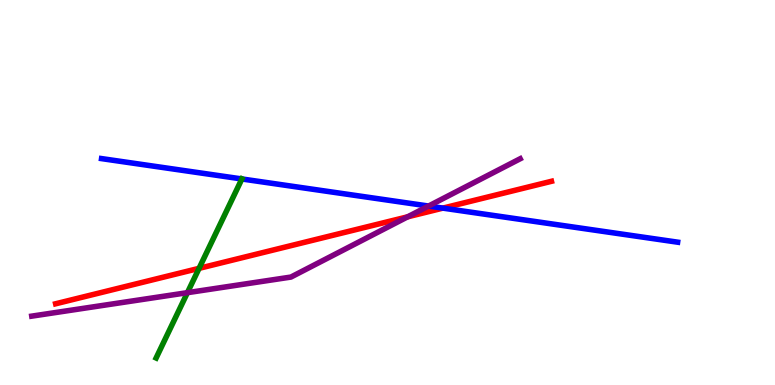[{'lines': ['blue', 'red'], 'intersections': [{'x': 5.71, 'y': 4.59}]}, {'lines': ['green', 'red'], 'intersections': [{'x': 2.57, 'y': 3.03}]}, {'lines': ['purple', 'red'], 'intersections': [{'x': 5.26, 'y': 4.37}]}, {'lines': ['blue', 'green'], 'intersections': [{'x': 3.12, 'y': 5.35}]}, {'lines': ['blue', 'purple'], 'intersections': [{'x': 5.53, 'y': 4.65}]}, {'lines': ['green', 'purple'], 'intersections': [{'x': 2.42, 'y': 2.4}]}]